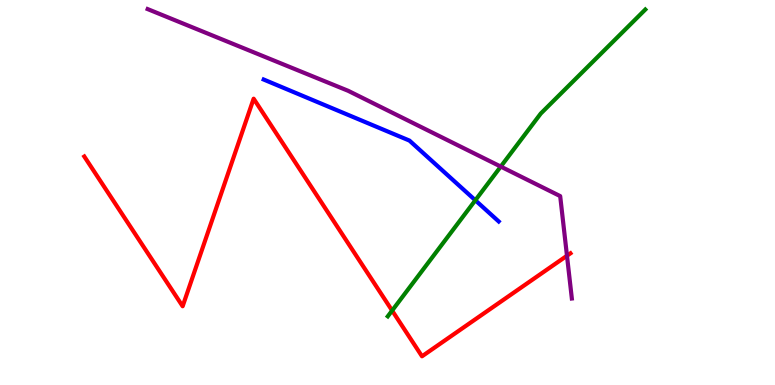[{'lines': ['blue', 'red'], 'intersections': []}, {'lines': ['green', 'red'], 'intersections': [{'x': 5.06, 'y': 1.93}]}, {'lines': ['purple', 'red'], 'intersections': [{'x': 7.32, 'y': 3.36}]}, {'lines': ['blue', 'green'], 'intersections': [{'x': 6.13, 'y': 4.8}]}, {'lines': ['blue', 'purple'], 'intersections': []}, {'lines': ['green', 'purple'], 'intersections': [{'x': 6.46, 'y': 5.67}]}]